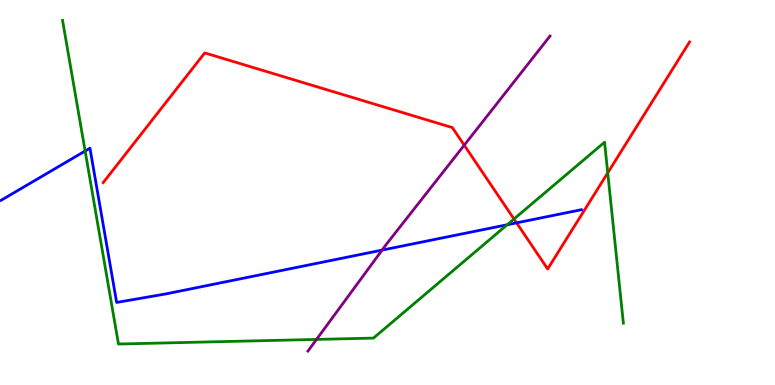[{'lines': ['blue', 'red'], 'intersections': [{'x': 6.67, 'y': 4.21}]}, {'lines': ['green', 'red'], 'intersections': [{'x': 6.63, 'y': 4.31}, {'x': 7.84, 'y': 5.51}]}, {'lines': ['purple', 'red'], 'intersections': [{'x': 5.99, 'y': 6.23}]}, {'lines': ['blue', 'green'], 'intersections': [{'x': 1.1, 'y': 6.08}, {'x': 6.54, 'y': 4.16}]}, {'lines': ['blue', 'purple'], 'intersections': [{'x': 4.93, 'y': 3.5}]}, {'lines': ['green', 'purple'], 'intersections': [{'x': 4.08, 'y': 1.18}]}]